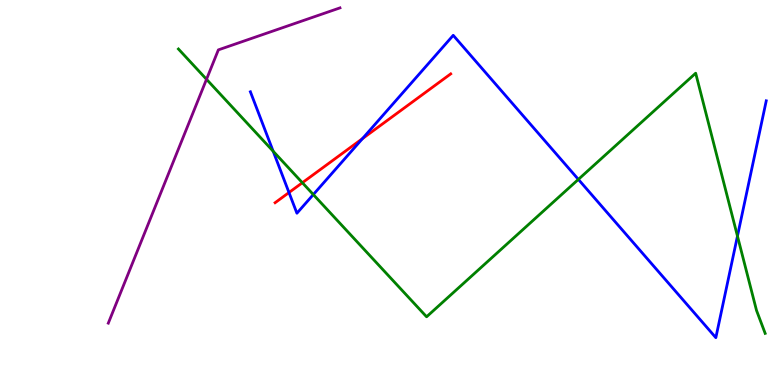[{'lines': ['blue', 'red'], 'intersections': [{'x': 3.73, 'y': 5.0}, {'x': 4.68, 'y': 6.4}]}, {'lines': ['green', 'red'], 'intersections': [{'x': 3.9, 'y': 5.25}]}, {'lines': ['purple', 'red'], 'intersections': []}, {'lines': ['blue', 'green'], 'intersections': [{'x': 3.52, 'y': 6.07}, {'x': 4.04, 'y': 4.95}, {'x': 7.46, 'y': 5.34}, {'x': 9.52, 'y': 3.87}]}, {'lines': ['blue', 'purple'], 'intersections': []}, {'lines': ['green', 'purple'], 'intersections': [{'x': 2.66, 'y': 7.94}]}]